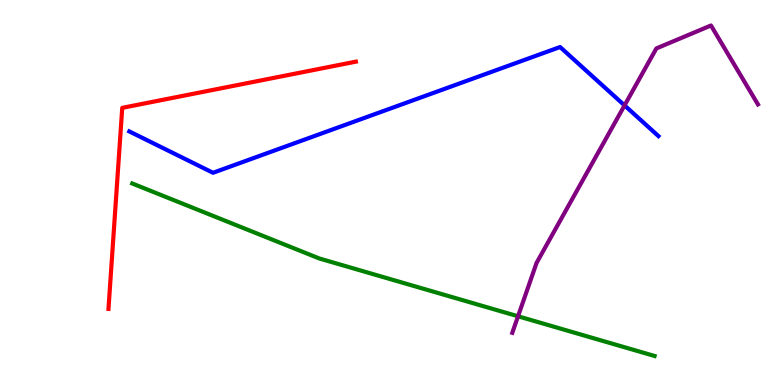[{'lines': ['blue', 'red'], 'intersections': []}, {'lines': ['green', 'red'], 'intersections': []}, {'lines': ['purple', 'red'], 'intersections': []}, {'lines': ['blue', 'green'], 'intersections': []}, {'lines': ['blue', 'purple'], 'intersections': [{'x': 8.06, 'y': 7.26}]}, {'lines': ['green', 'purple'], 'intersections': [{'x': 6.68, 'y': 1.79}]}]